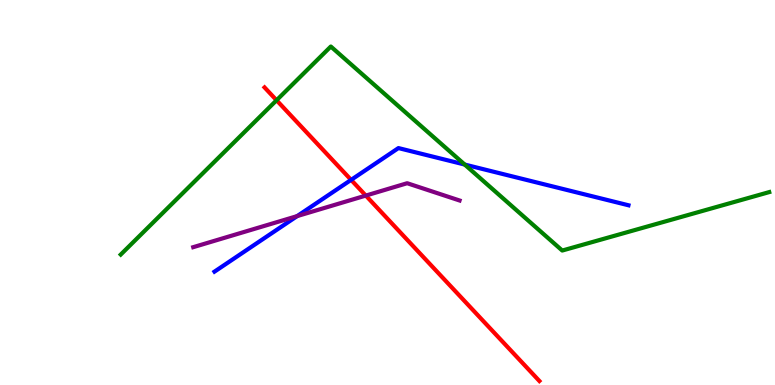[{'lines': ['blue', 'red'], 'intersections': [{'x': 4.53, 'y': 5.33}]}, {'lines': ['green', 'red'], 'intersections': [{'x': 3.57, 'y': 7.4}]}, {'lines': ['purple', 'red'], 'intersections': [{'x': 4.72, 'y': 4.92}]}, {'lines': ['blue', 'green'], 'intersections': [{'x': 6.0, 'y': 5.73}]}, {'lines': ['blue', 'purple'], 'intersections': [{'x': 3.83, 'y': 4.39}]}, {'lines': ['green', 'purple'], 'intersections': []}]